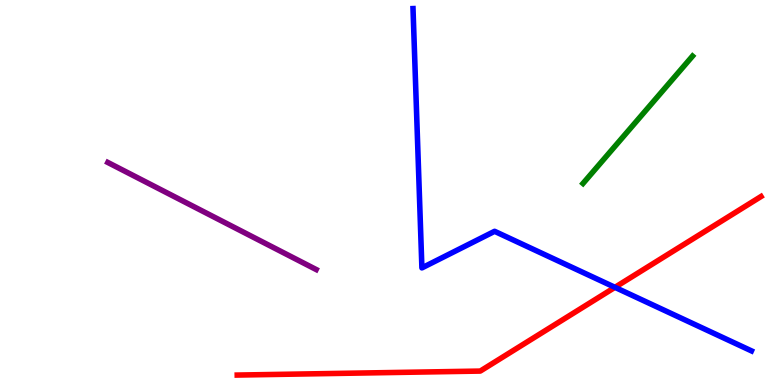[{'lines': ['blue', 'red'], 'intersections': [{'x': 7.93, 'y': 2.54}]}, {'lines': ['green', 'red'], 'intersections': []}, {'lines': ['purple', 'red'], 'intersections': []}, {'lines': ['blue', 'green'], 'intersections': []}, {'lines': ['blue', 'purple'], 'intersections': []}, {'lines': ['green', 'purple'], 'intersections': []}]